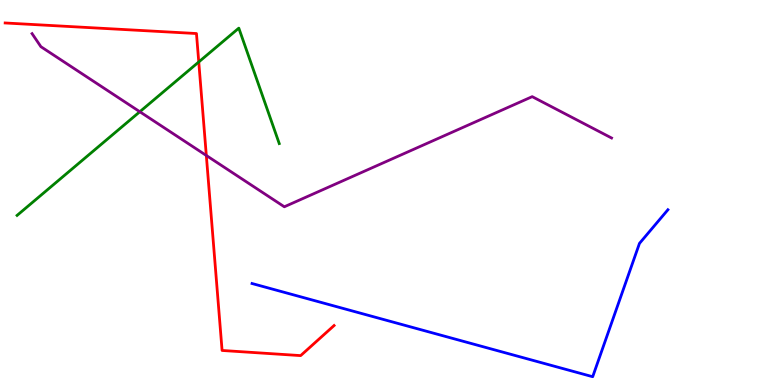[{'lines': ['blue', 'red'], 'intersections': []}, {'lines': ['green', 'red'], 'intersections': [{'x': 2.56, 'y': 8.39}]}, {'lines': ['purple', 'red'], 'intersections': [{'x': 2.66, 'y': 5.96}]}, {'lines': ['blue', 'green'], 'intersections': []}, {'lines': ['blue', 'purple'], 'intersections': []}, {'lines': ['green', 'purple'], 'intersections': [{'x': 1.8, 'y': 7.1}]}]